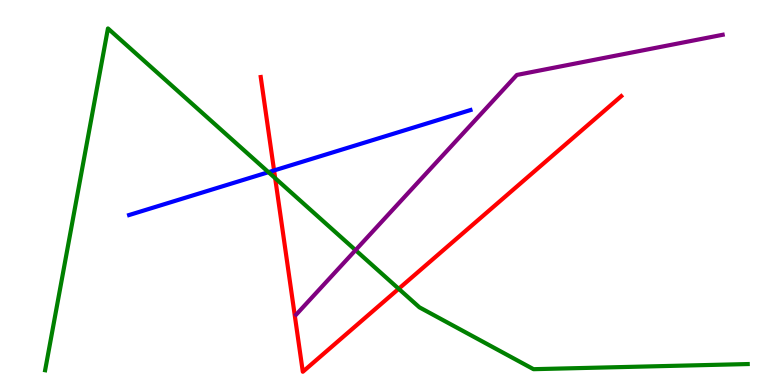[{'lines': ['blue', 'red'], 'intersections': [{'x': 3.54, 'y': 5.57}]}, {'lines': ['green', 'red'], 'intersections': [{'x': 3.55, 'y': 5.37}, {'x': 5.14, 'y': 2.5}]}, {'lines': ['purple', 'red'], 'intersections': []}, {'lines': ['blue', 'green'], 'intersections': [{'x': 3.46, 'y': 5.53}]}, {'lines': ['blue', 'purple'], 'intersections': []}, {'lines': ['green', 'purple'], 'intersections': [{'x': 4.59, 'y': 3.5}]}]